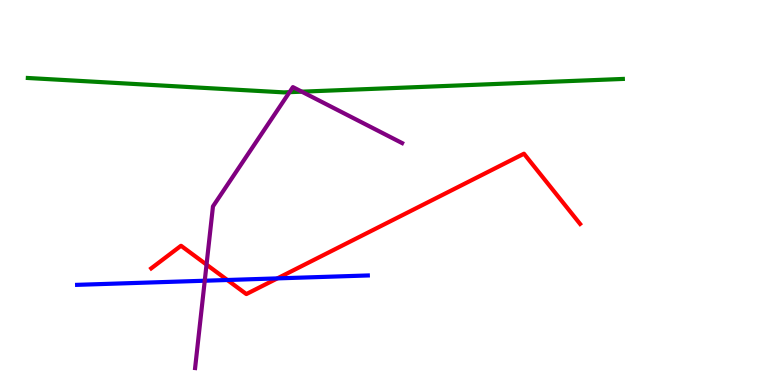[{'lines': ['blue', 'red'], 'intersections': [{'x': 2.93, 'y': 2.73}, {'x': 3.58, 'y': 2.77}]}, {'lines': ['green', 'red'], 'intersections': []}, {'lines': ['purple', 'red'], 'intersections': [{'x': 2.66, 'y': 3.13}]}, {'lines': ['blue', 'green'], 'intersections': []}, {'lines': ['blue', 'purple'], 'intersections': [{'x': 2.64, 'y': 2.71}]}, {'lines': ['green', 'purple'], 'intersections': [{'x': 3.74, 'y': 7.61}, {'x': 3.89, 'y': 7.62}]}]